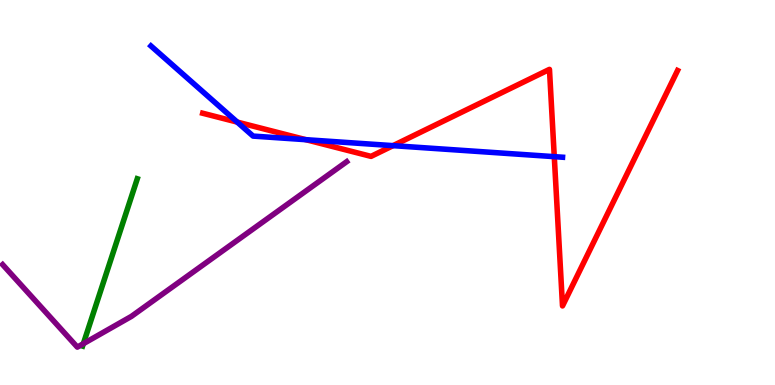[{'lines': ['blue', 'red'], 'intersections': [{'x': 3.06, 'y': 6.83}, {'x': 3.95, 'y': 6.37}, {'x': 5.07, 'y': 6.22}, {'x': 7.15, 'y': 5.93}]}, {'lines': ['green', 'red'], 'intersections': []}, {'lines': ['purple', 'red'], 'intersections': []}, {'lines': ['blue', 'green'], 'intersections': []}, {'lines': ['blue', 'purple'], 'intersections': []}, {'lines': ['green', 'purple'], 'intersections': [{'x': 1.08, 'y': 1.07}]}]